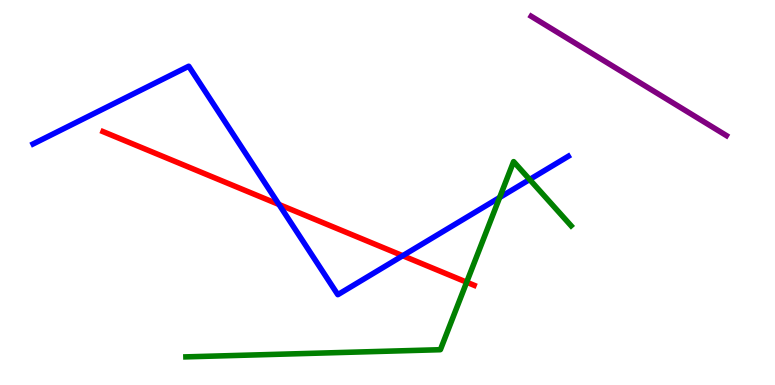[{'lines': ['blue', 'red'], 'intersections': [{'x': 3.6, 'y': 4.69}, {'x': 5.2, 'y': 3.36}]}, {'lines': ['green', 'red'], 'intersections': [{'x': 6.02, 'y': 2.67}]}, {'lines': ['purple', 'red'], 'intersections': []}, {'lines': ['blue', 'green'], 'intersections': [{'x': 6.45, 'y': 4.87}, {'x': 6.83, 'y': 5.34}]}, {'lines': ['blue', 'purple'], 'intersections': []}, {'lines': ['green', 'purple'], 'intersections': []}]